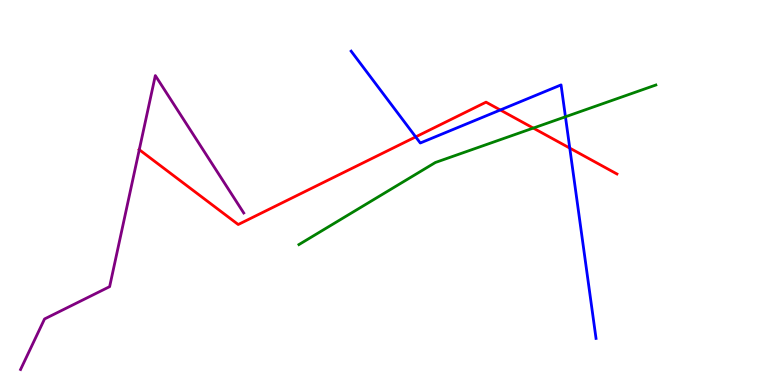[{'lines': ['blue', 'red'], 'intersections': [{'x': 5.36, 'y': 6.44}, {'x': 6.46, 'y': 7.14}, {'x': 7.35, 'y': 6.15}]}, {'lines': ['green', 'red'], 'intersections': [{'x': 6.88, 'y': 6.67}]}, {'lines': ['purple', 'red'], 'intersections': [{'x': 1.8, 'y': 6.11}]}, {'lines': ['blue', 'green'], 'intersections': [{'x': 7.3, 'y': 6.97}]}, {'lines': ['blue', 'purple'], 'intersections': []}, {'lines': ['green', 'purple'], 'intersections': []}]